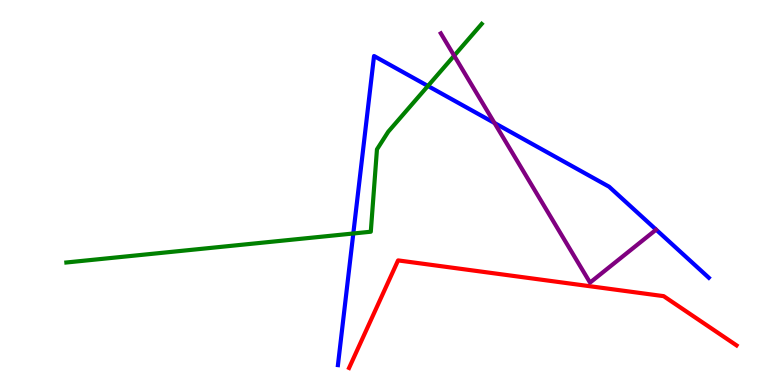[{'lines': ['blue', 'red'], 'intersections': []}, {'lines': ['green', 'red'], 'intersections': []}, {'lines': ['purple', 'red'], 'intersections': []}, {'lines': ['blue', 'green'], 'intersections': [{'x': 4.56, 'y': 3.94}, {'x': 5.52, 'y': 7.77}]}, {'lines': ['blue', 'purple'], 'intersections': [{'x': 6.38, 'y': 6.81}]}, {'lines': ['green', 'purple'], 'intersections': [{'x': 5.86, 'y': 8.55}]}]